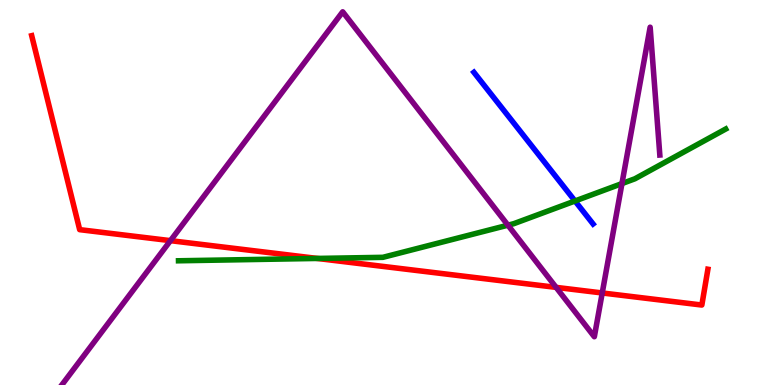[{'lines': ['blue', 'red'], 'intersections': []}, {'lines': ['green', 'red'], 'intersections': [{'x': 4.09, 'y': 3.29}]}, {'lines': ['purple', 'red'], 'intersections': [{'x': 2.2, 'y': 3.75}, {'x': 7.18, 'y': 2.54}, {'x': 7.77, 'y': 2.39}]}, {'lines': ['blue', 'green'], 'intersections': [{'x': 7.42, 'y': 4.78}]}, {'lines': ['blue', 'purple'], 'intersections': []}, {'lines': ['green', 'purple'], 'intersections': [{'x': 6.55, 'y': 4.15}, {'x': 8.03, 'y': 5.23}]}]